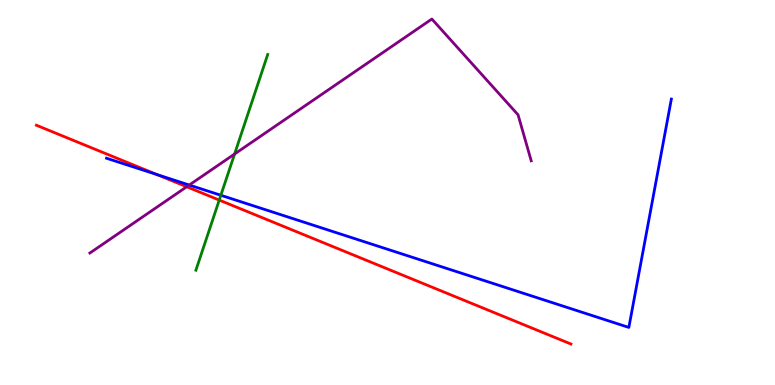[{'lines': ['blue', 'red'], 'intersections': [{'x': 2.02, 'y': 5.47}]}, {'lines': ['green', 'red'], 'intersections': [{'x': 2.83, 'y': 4.8}]}, {'lines': ['purple', 'red'], 'intersections': [{'x': 2.41, 'y': 5.15}]}, {'lines': ['blue', 'green'], 'intersections': [{'x': 2.85, 'y': 4.93}]}, {'lines': ['blue', 'purple'], 'intersections': [{'x': 2.44, 'y': 5.19}]}, {'lines': ['green', 'purple'], 'intersections': [{'x': 3.03, 'y': 6.0}]}]